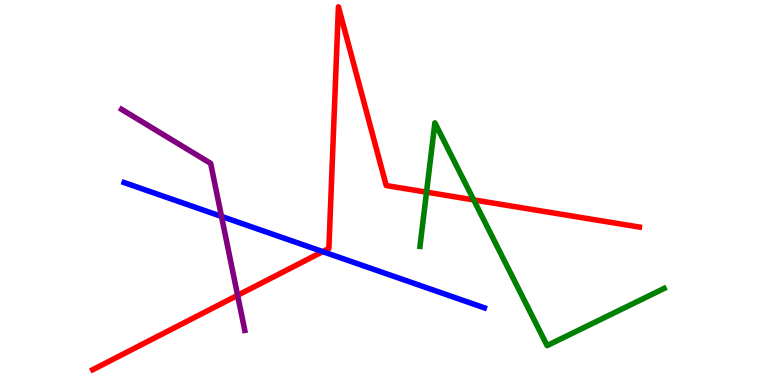[{'lines': ['blue', 'red'], 'intersections': [{'x': 4.16, 'y': 3.46}]}, {'lines': ['green', 'red'], 'intersections': [{'x': 5.5, 'y': 5.01}, {'x': 6.11, 'y': 4.81}]}, {'lines': ['purple', 'red'], 'intersections': [{'x': 3.07, 'y': 2.33}]}, {'lines': ['blue', 'green'], 'intersections': []}, {'lines': ['blue', 'purple'], 'intersections': [{'x': 2.86, 'y': 4.38}]}, {'lines': ['green', 'purple'], 'intersections': []}]